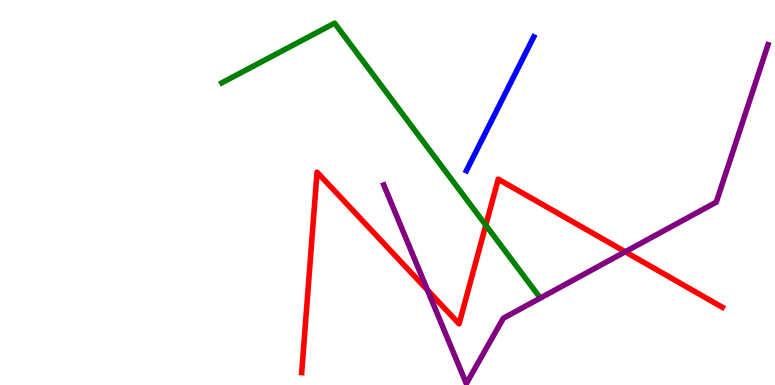[{'lines': ['blue', 'red'], 'intersections': []}, {'lines': ['green', 'red'], 'intersections': [{'x': 6.27, 'y': 4.15}]}, {'lines': ['purple', 'red'], 'intersections': [{'x': 5.52, 'y': 2.47}, {'x': 8.07, 'y': 3.46}]}, {'lines': ['blue', 'green'], 'intersections': []}, {'lines': ['blue', 'purple'], 'intersections': []}, {'lines': ['green', 'purple'], 'intersections': []}]